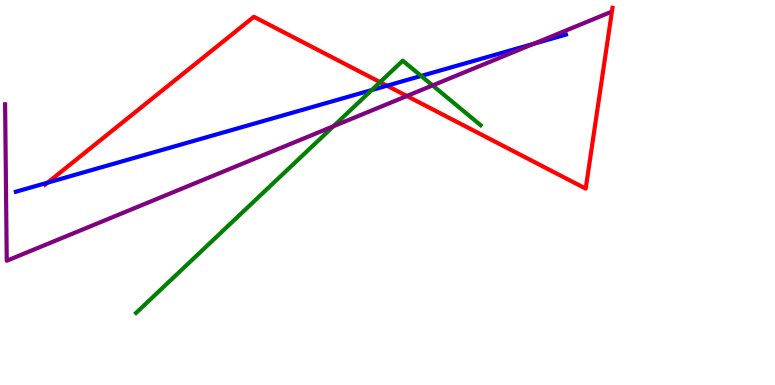[{'lines': ['blue', 'red'], 'intersections': [{'x': 0.614, 'y': 5.26}, {'x': 4.99, 'y': 7.77}]}, {'lines': ['green', 'red'], 'intersections': [{'x': 4.9, 'y': 7.87}]}, {'lines': ['purple', 'red'], 'intersections': [{'x': 5.25, 'y': 7.51}]}, {'lines': ['blue', 'green'], 'intersections': [{'x': 4.8, 'y': 7.66}, {'x': 5.43, 'y': 8.03}]}, {'lines': ['blue', 'purple'], 'intersections': [{'x': 6.89, 'y': 8.86}]}, {'lines': ['green', 'purple'], 'intersections': [{'x': 4.3, 'y': 6.72}, {'x': 5.58, 'y': 7.78}]}]